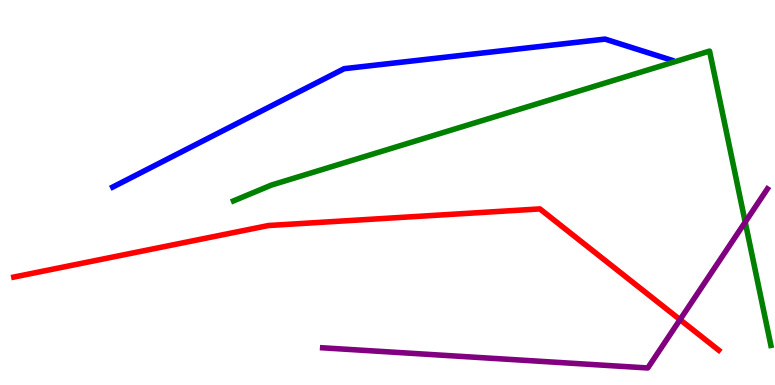[{'lines': ['blue', 'red'], 'intersections': []}, {'lines': ['green', 'red'], 'intersections': []}, {'lines': ['purple', 'red'], 'intersections': [{'x': 8.77, 'y': 1.7}]}, {'lines': ['blue', 'green'], 'intersections': []}, {'lines': ['blue', 'purple'], 'intersections': []}, {'lines': ['green', 'purple'], 'intersections': [{'x': 9.62, 'y': 4.23}]}]